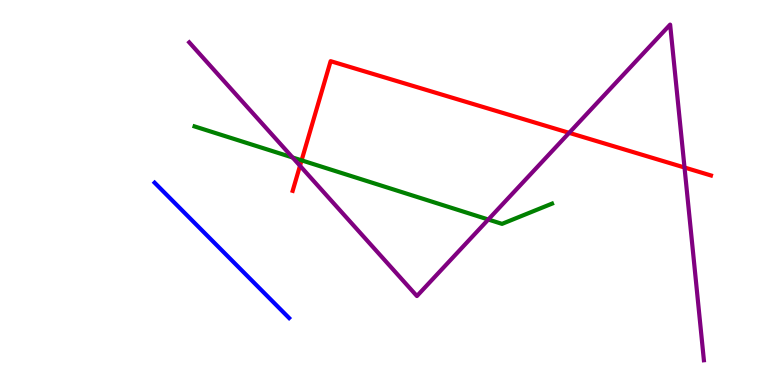[{'lines': ['blue', 'red'], 'intersections': []}, {'lines': ['green', 'red'], 'intersections': [{'x': 3.89, 'y': 5.84}]}, {'lines': ['purple', 'red'], 'intersections': [{'x': 3.87, 'y': 5.69}, {'x': 7.34, 'y': 6.55}, {'x': 8.83, 'y': 5.65}]}, {'lines': ['blue', 'green'], 'intersections': []}, {'lines': ['blue', 'purple'], 'intersections': []}, {'lines': ['green', 'purple'], 'intersections': [{'x': 3.77, 'y': 5.91}, {'x': 6.3, 'y': 4.3}]}]